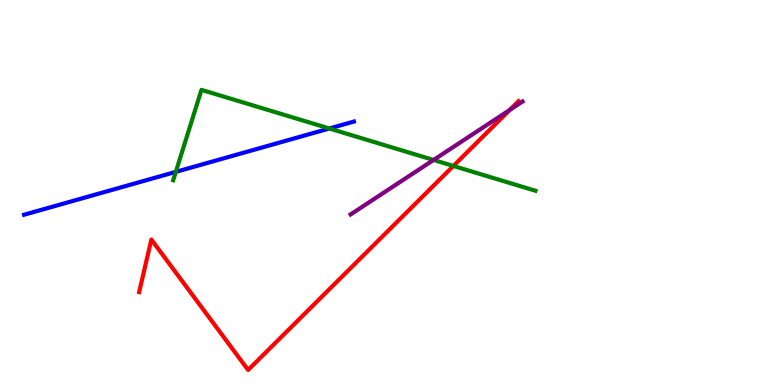[{'lines': ['blue', 'red'], 'intersections': []}, {'lines': ['green', 'red'], 'intersections': [{'x': 5.85, 'y': 5.69}]}, {'lines': ['purple', 'red'], 'intersections': [{'x': 6.58, 'y': 7.14}]}, {'lines': ['blue', 'green'], 'intersections': [{'x': 2.27, 'y': 5.54}, {'x': 4.25, 'y': 6.66}]}, {'lines': ['blue', 'purple'], 'intersections': []}, {'lines': ['green', 'purple'], 'intersections': [{'x': 5.59, 'y': 5.84}]}]